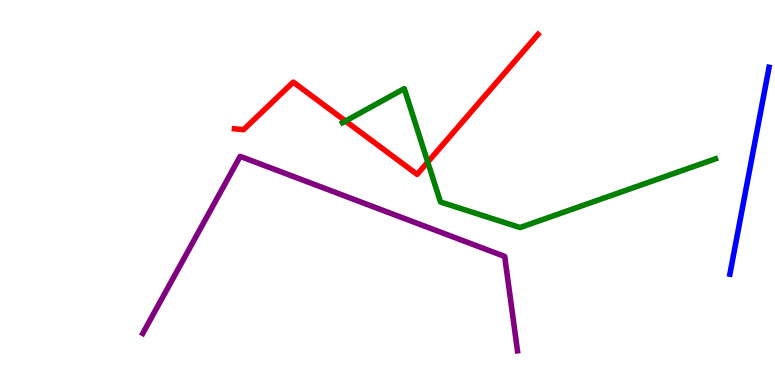[{'lines': ['blue', 'red'], 'intersections': []}, {'lines': ['green', 'red'], 'intersections': [{'x': 4.46, 'y': 6.86}, {'x': 5.52, 'y': 5.79}]}, {'lines': ['purple', 'red'], 'intersections': []}, {'lines': ['blue', 'green'], 'intersections': []}, {'lines': ['blue', 'purple'], 'intersections': []}, {'lines': ['green', 'purple'], 'intersections': []}]